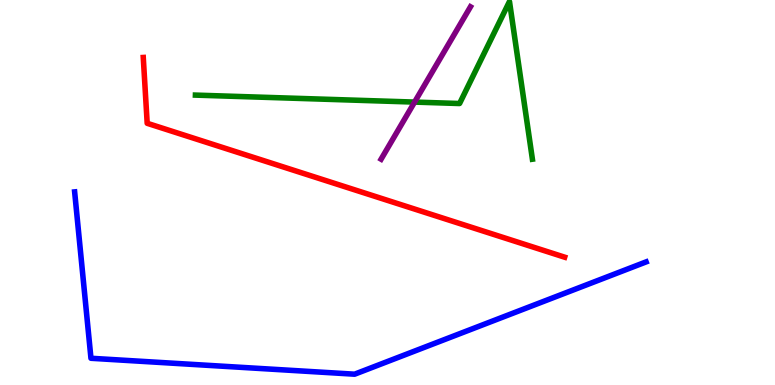[{'lines': ['blue', 'red'], 'intersections': []}, {'lines': ['green', 'red'], 'intersections': []}, {'lines': ['purple', 'red'], 'intersections': []}, {'lines': ['blue', 'green'], 'intersections': []}, {'lines': ['blue', 'purple'], 'intersections': []}, {'lines': ['green', 'purple'], 'intersections': [{'x': 5.35, 'y': 7.35}]}]